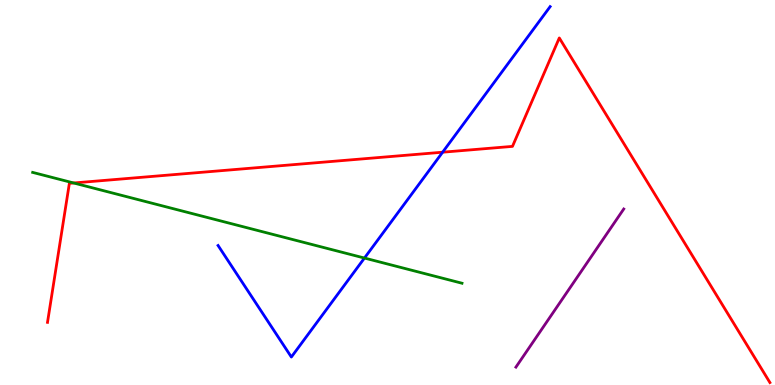[{'lines': ['blue', 'red'], 'intersections': [{'x': 5.71, 'y': 6.05}]}, {'lines': ['green', 'red'], 'intersections': [{'x': 0.95, 'y': 5.25}]}, {'lines': ['purple', 'red'], 'intersections': []}, {'lines': ['blue', 'green'], 'intersections': [{'x': 4.7, 'y': 3.3}]}, {'lines': ['blue', 'purple'], 'intersections': []}, {'lines': ['green', 'purple'], 'intersections': []}]